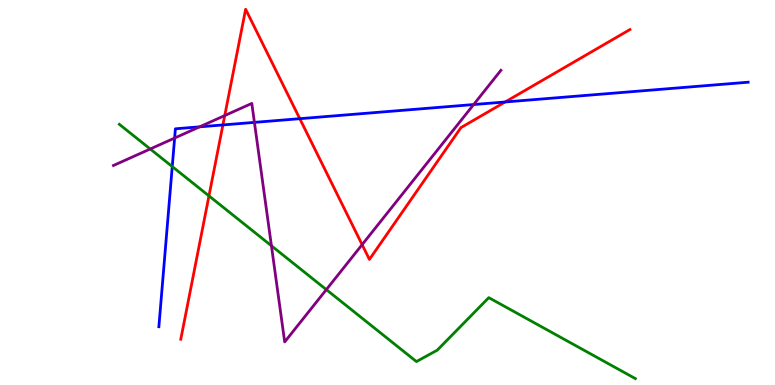[{'lines': ['blue', 'red'], 'intersections': [{'x': 2.88, 'y': 6.75}, {'x': 3.87, 'y': 6.92}, {'x': 6.52, 'y': 7.35}]}, {'lines': ['green', 'red'], 'intersections': [{'x': 2.7, 'y': 4.91}]}, {'lines': ['purple', 'red'], 'intersections': [{'x': 2.9, 'y': 7.0}, {'x': 4.67, 'y': 3.65}]}, {'lines': ['blue', 'green'], 'intersections': [{'x': 2.22, 'y': 5.67}]}, {'lines': ['blue', 'purple'], 'intersections': [{'x': 2.25, 'y': 6.41}, {'x': 2.58, 'y': 6.71}, {'x': 3.28, 'y': 6.82}, {'x': 6.11, 'y': 7.28}]}, {'lines': ['green', 'purple'], 'intersections': [{'x': 1.94, 'y': 6.13}, {'x': 3.5, 'y': 3.62}, {'x': 4.21, 'y': 2.48}]}]